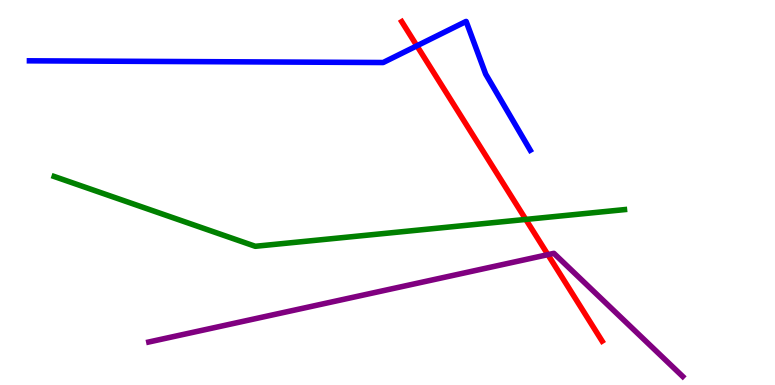[{'lines': ['blue', 'red'], 'intersections': [{'x': 5.38, 'y': 8.81}]}, {'lines': ['green', 'red'], 'intersections': [{'x': 6.78, 'y': 4.3}]}, {'lines': ['purple', 'red'], 'intersections': [{'x': 7.07, 'y': 3.39}]}, {'lines': ['blue', 'green'], 'intersections': []}, {'lines': ['blue', 'purple'], 'intersections': []}, {'lines': ['green', 'purple'], 'intersections': []}]